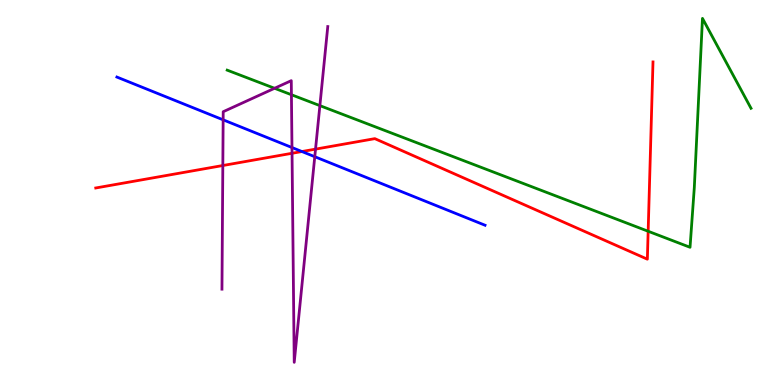[{'lines': ['blue', 'red'], 'intersections': [{'x': 3.9, 'y': 6.06}]}, {'lines': ['green', 'red'], 'intersections': [{'x': 8.36, 'y': 3.99}]}, {'lines': ['purple', 'red'], 'intersections': [{'x': 2.88, 'y': 5.7}, {'x': 3.77, 'y': 6.02}, {'x': 4.07, 'y': 6.13}]}, {'lines': ['blue', 'green'], 'intersections': []}, {'lines': ['blue', 'purple'], 'intersections': [{'x': 2.88, 'y': 6.89}, {'x': 3.77, 'y': 6.17}, {'x': 4.06, 'y': 5.93}]}, {'lines': ['green', 'purple'], 'intersections': [{'x': 3.54, 'y': 7.71}, {'x': 3.76, 'y': 7.54}, {'x': 4.13, 'y': 7.26}]}]